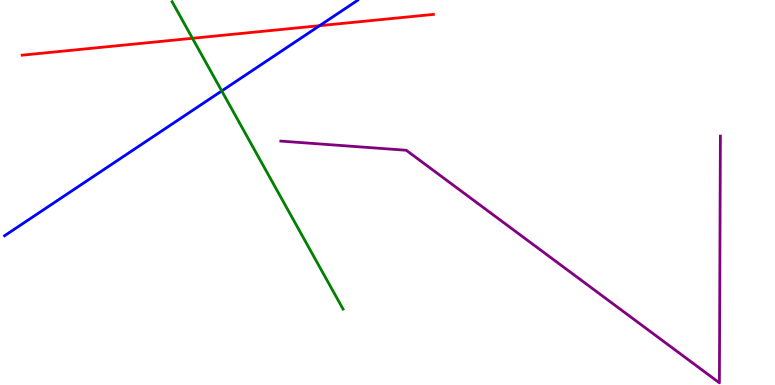[{'lines': ['blue', 'red'], 'intersections': [{'x': 4.12, 'y': 9.33}]}, {'lines': ['green', 'red'], 'intersections': [{'x': 2.48, 'y': 9.01}]}, {'lines': ['purple', 'red'], 'intersections': []}, {'lines': ['blue', 'green'], 'intersections': [{'x': 2.86, 'y': 7.64}]}, {'lines': ['blue', 'purple'], 'intersections': []}, {'lines': ['green', 'purple'], 'intersections': []}]